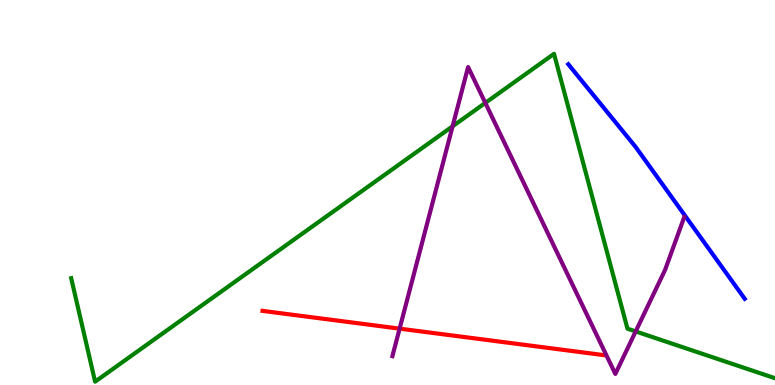[{'lines': ['blue', 'red'], 'intersections': []}, {'lines': ['green', 'red'], 'intersections': []}, {'lines': ['purple', 'red'], 'intersections': [{'x': 5.16, 'y': 1.46}]}, {'lines': ['blue', 'green'], 'intersections': []}, {'lines': ['blue', 'purple'], 'intersections': []}, {'lines': ['green', 'purple'], 'intersections': [{'x': 5.84, 'y': 6.72}, {'x': 6.26, 'y': 7.33}, {'x': 8.2, 'y': 1.39}]}]